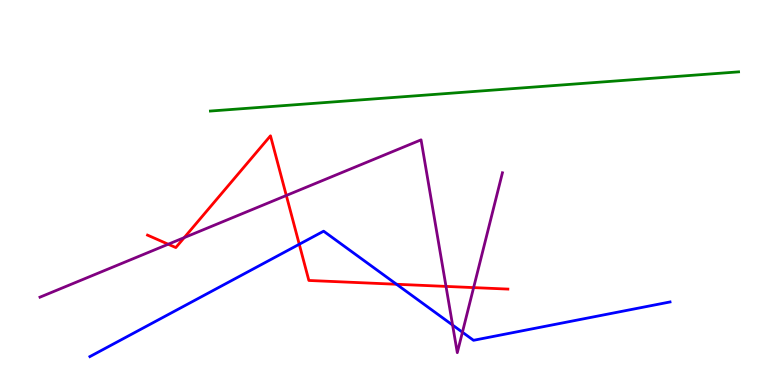[{'lines': ['blue', 'red'], 'intersections': [{'x': 3.86, 'y': 3.66}, {'x': 5.12, 'y': 2.62}]}, {'lines': ['green', 'red'], 'intersections': []}, {'lines': ['purple', 'red'], 'intersections': [{'x': 2.17, 'y': 3.66}, {'x': 2.38, 'y': 3.83}, {'x': 3.69, 'y': 4.92}, {'x': 5.75, 'y': 2.56}, {'x': 6.11, 'y': 2.53}]}, {'lines': ['blue', 'green'], 'intersections': []}, {'lines': ['blue', 'purple'], 'intersections': [{'x': 5.84, 'y': 1.56}, {'x': 5.97, 'y': 1.37}]}, {'lines': ['green', 'purple'], 'intersections': []}]